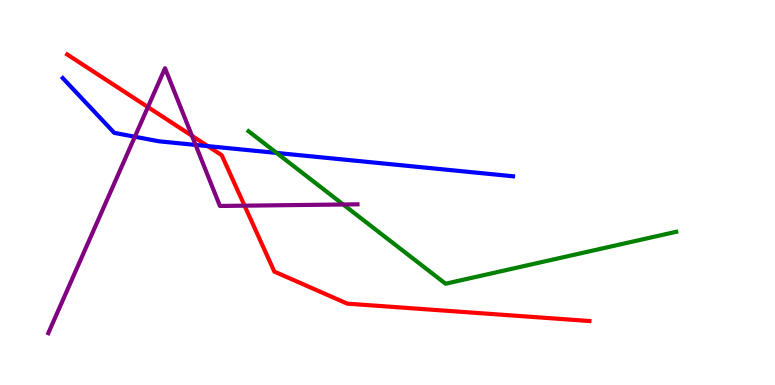[{'lines': ['blue', 'red'], 'intersections': [{'x': 2.68, 'y': 6.2}]}, {'lines': ['green', 'red'], 'intersections': []}, {'lines': ['purple', 'red'], 'intersections': [{'x': 1.91, 'y': 7.22}, {'x': 2.48, 'y': 6.47}, {'x': 3.16, 'y': 4.66}]}, {'lines': ['blue', 'green'], 'intersections': [{'x': 3.57, 'y': 6.03}]}, {'lines': ['blue', 'purple'], 'intersections': [{'x': 1.74, 'y': 6.45}, {'x': 2.52, 'y': 6.24}]}, {'lines': ['green', 'purple'], 'intersections': [{'x': 4.43, 'y': 4.69}]}]